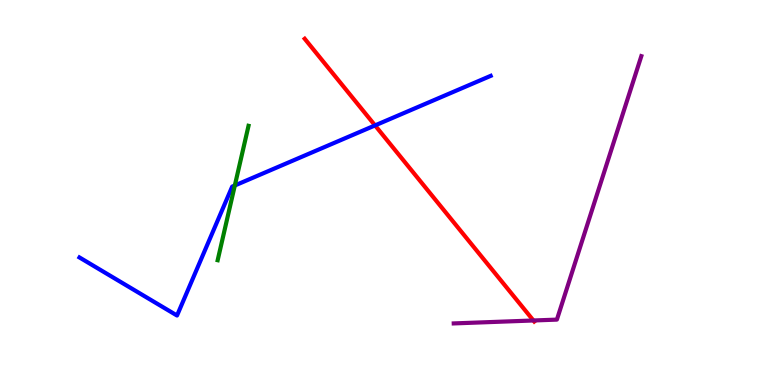[{'lines': ['blue', 'red'], 'intersections': [{'x': 4.84, 'y': 6.74}]}, {'lines': ['green', 'red'], 'intersections': []}, {'lines': ['purple', 'red'], 'intersections': [{'x': 6.88, 'y': 1.68}]}, {'lines': ['blue', 'green'], 'intersections': [{'x': 3.03, 'y': 5.18}]}, {'lines': ['blue', 'purple'], 'intersections': []}, {'lines': ['green', 'purple'], 'intersections': []}]